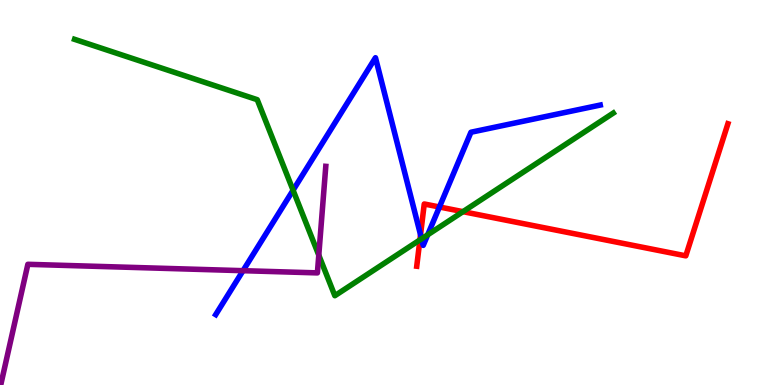[{'lines': ['blue', 'red'], 'intersections': [{'x': 5.43, 'y': 3.9}, {'x': 5.67, 'y': 4.62}]}, {'lines': ['green', 'red'], 'intersections': [{'x': 5.42, 'y': 3.77}, {'x': 5.97, 'y': 4.5}]}, {'lines': ['purple', 'red'], 'intersections': []}, {'lines': ['blue', 'green'], 'intersections': [{'x': 3.78, 'y': 5.06}, {'x': 5.44, 'y': 3.8}, {'x': 5.52, 'y': 3.9}]}, {'lines': ['blue', 'purple'], 'intersections': [{'x': 3.14, 'y': 2.97}]}, {'lines': ['green', 'purple'], 'intersections': [{'x': 4.11, 'y': 3.37}]}]